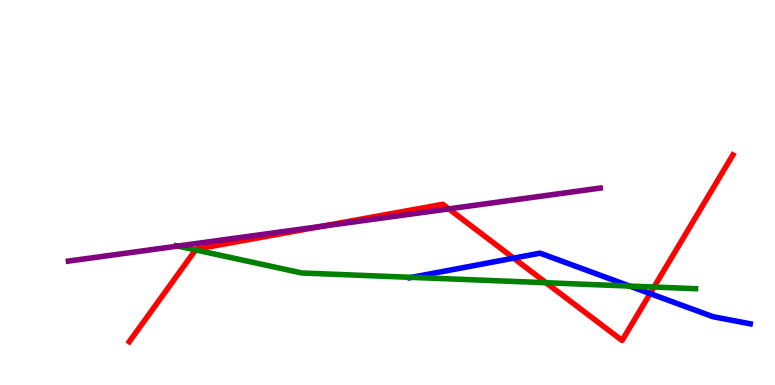[{'lines': ['blue', 'red'], 'intersections': [{'x': 6.63, 'y': 3.3}, {'x': 8.39, 'y': 2.37}]}, {'lines': ['green', 'red'], 'intersections': [{'x': 2.52, 'y': 3.51}, {'x': 7.05, 'y': 2.66}, {'x': 8.44, 'y': 2.54}]}, {'lines': ['purple', 'red'], 'intersections': [{'x': 4.15, 'y': 4.12}, {'x': 5.79, 'y': 4.57}]}, {'lines': ['blue', 'green'], 'intersections': [{'x': 5.31, 'y': 2.8}, {'x': 8.12, 'y': 2.57}]}, {'lines': ['blue', 'purple'], 'intersections': []}, {'lines': ['green', 'purple'], 'intersections': [{'x': 2.29, 'y': 3.61}]}]